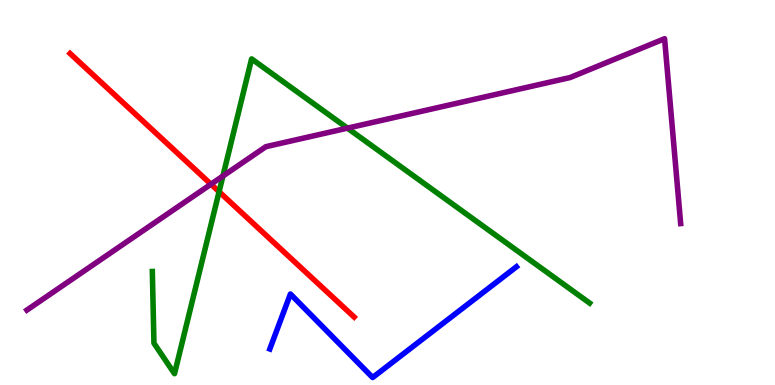[{'lines': ['blue', 'red'], 'intersections': []}, {'lines': ['green', 'red'], 'intersections': [{'x': 2.83, 'y': 5.02}]}, {'lines': ['purple', 'red'], 'intersections': [{'x': 2.72, 'y': 5.22}]}, {'lines': ['blue', 'green'], 'intersections': []}, {'lines': ['blue', 'purple'], 'intersections': []}, {'lines': ['green', 'purple'], 'intersections': [{'x': 2.88, 'y': 5.43}, {'x': 4.48, 'y': 6.67}]}]